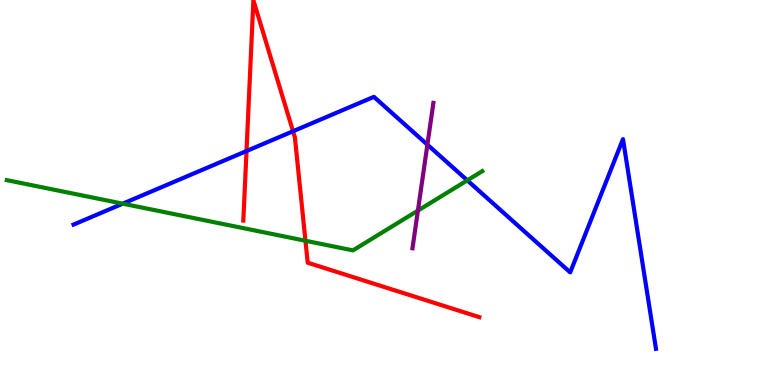[{'lines': ['blue', 'red'], 'intersections': [{'x': 3.18, 'y': 6.08}, {'x': 3.78, 'y': 6.59}]}, {'lines': ['green', 'red'], 'intersections': [{'x': 3.94, 'y': 3.75}]}, {'lines': ['purple', 'red'], 'intersections': []}, {'lines': ['blue', 'green'], 'intersections': [{'x': 1.58, 'y': 4.71}, {'x': 6.03, 'y': 5.32}]}, {'lines': ['blue', 'purple'], 'intersections': [{'x': 5.51, 'y': 6.24}]}, {'lines': ['green', 'purple'], 'intersections': [{'x': 5.39, 'y': 4.53}]}]